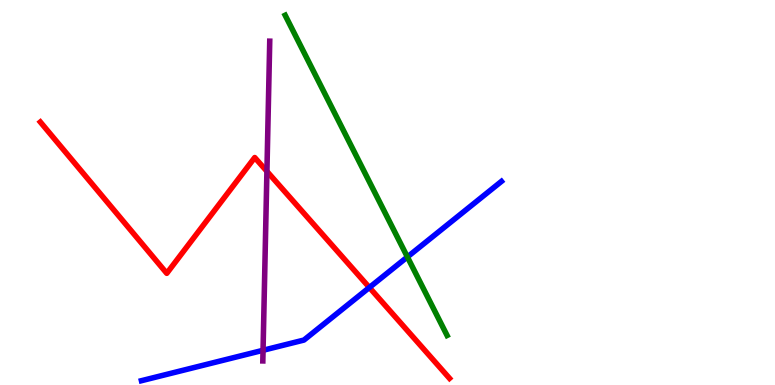[{'lines': ['blue', 'red'], 'intersections': [{'x': 4.77, 'y': 2.53}]}, {'lines': ['green', 'red'], 'intersections': []}, {'lines': ['purple', 'red'], 'intersections': [{'x': 3.44, 'y': 5.55}]}, {'lines': ['blue', 'green'], 'intersections': [{'x': 5.26, 'y': 3.33}]}, {'lines': ['blue', 'purple'], 'intersections': [{'x': 3.39, 'y': 0.902}]}, {'lines': ['green', 'purple'], 'intersections': []}]